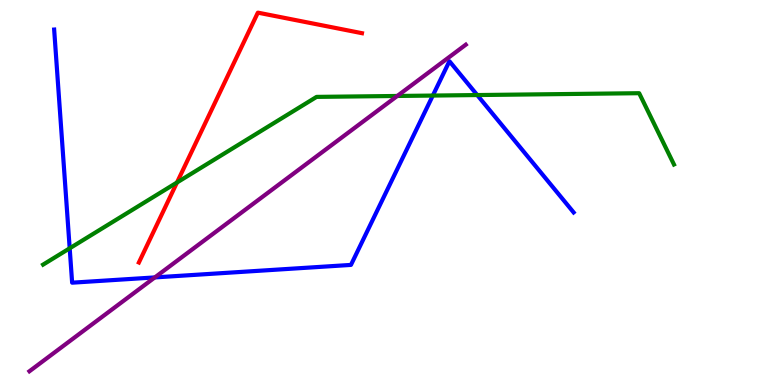[{'lines': ['blue', 'red'], 'intersections': []}, {'lines': ['green', 'red'], 'intersections': [{'x': 2.28, 'y': 5.26}]}, {'lines': ['purple', 'red'], 'intersections': []}, {'lines': ['blue', 'green'], 'intersections': [{'x': 0.899, 'y': 3.55}, {'x': 5.58, 'y': 7.52}, {'x': 6.16, 'y': 7.53}]}, {'lines': ['blue', 'purple'], 'intersections': [{'x': 2.0, 'y': 2.79}]}, {'lines': ['green', 'purple'], 'intersections': [{'x': 5.13, 'y': 7.51}]}]